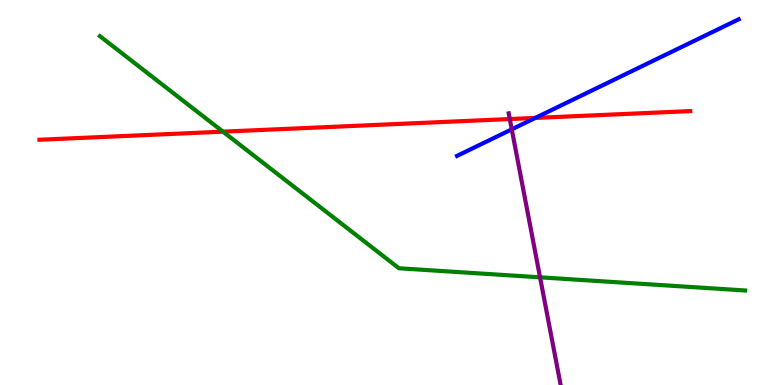[{'lines': ['blue', 'red'], 'intersections': [{'x': 6.91, 'y': 6.94}]}, {'lines': ['green', 'red'], 'intersections': [{'x': 2.88, 'y': 6.58}]}, {'lines': ['purple', 'red'], 'intersections': [{'x': 6.58, 'y': 6.91}]}, {'lines': ['blue', 'green'], 'intersections': []}, {'lines': ['blue', 'purple'], 'intersections': [{'x': 6.6, 'y': 6.64}]}, {'lines': ['green', 'purple'], 'intersections': [{'x': 6.97, 'y': 2.8}]}]